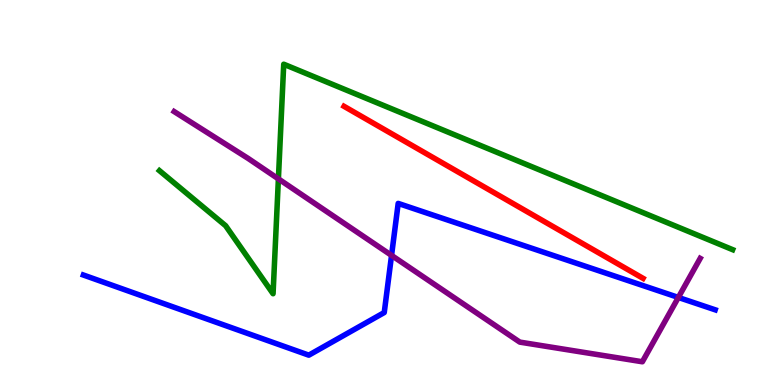[{'lines': ['blue', 'red'], 'intersections': []}, {'lines': ['green', 'red'], 'intersections': []}, {'lines': ['purple', 'red'], 'intersections': []}, {'lines': ['blue', 'green'], 'intersections': []}, {'lines': ['blue', 'purple'], 'intersections': [{'x': 5.05, 'y': 3.37}, {'x': 8.75, 'y': 2.27}]}, {'lines': ['green', 'purple'], 'intersections': [{'x': 3.59, 'y': 5.35}]}]